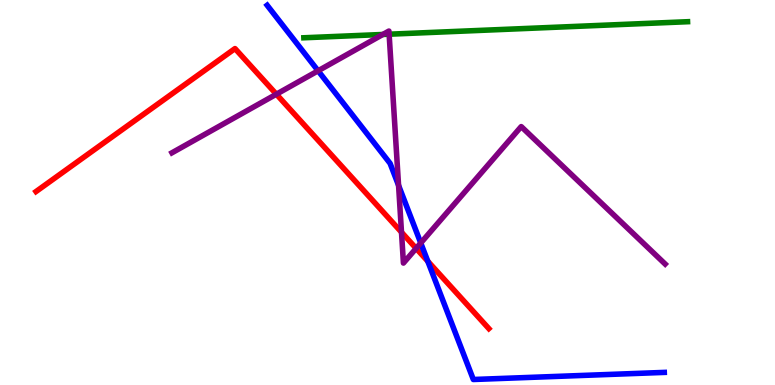[{'lines': ['blue', 'red'], 'intersections': [{'x': 5.52, 'y': 3.21}]}, {'lines': ['green', 'red'], 'intersections': []}, {'lines': ['purple', 'red'], 'intersections': [{'x': 3.57, 'y': 7.55}, {'x': 5.18, 'y': 3.97}, {'x': 5.37, 'y': 3.55}]}, {'lines': ['blue', 'green'], 'intersections': []}, {'lines': ['blue', 'purple'], 'intersections': [{'x': 4.1, 'y': 8.16}, {'x': 5.14, 'y': 5.18}, {'x': 5.43, 'y': 3.69}]}, {'lines': ['green', 'purple'], 'intersections': [{'x': 4.94, 'y': 9.1}, {'x': 5.02, 'y': 9.11}]}]